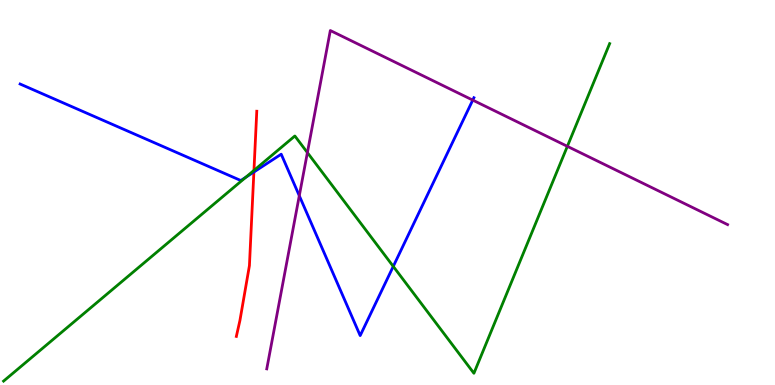[{'lines': ['blue', 'red'], 'intersections': [{'x': 3.28, 'y': 5.53}]}, {'lines': ['green', 'red'], 'intersections': [{'x': 3.28, 'y': 5.57}]}, {'lines': ['purple', 'red'], 'intersections': []}, {'lines': ['blue', 'green'], 'intersections': [{'x': 3.17, 'y': 5.4}, {'x': 5.07, 'y': 3.08}]}, {'lines': ['blue', 'purple'], 'intersections': [{'x': 3.86, 'y': 4.92}, {'x': 6.1, 'y': 7.4}]}, {'lines': ['green', 'purple'], 'intersections': [{'x': 3.97, 'y': 6.04}, {'x': 7.32, 'y': 6.2}]}]